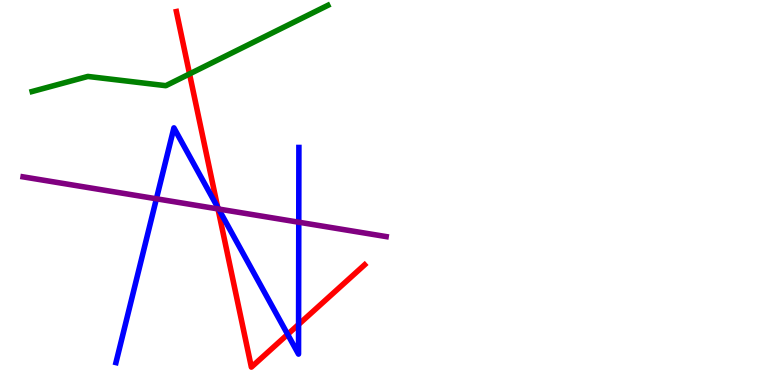[{'lines': ['blue', 'red'], 'intersections': [{'x': 2.81, 'y': 4.62}, {'x': 3.71, 'y': 1.32}, {'x': 3.85, 'y': 1.57}]}, {'lines': ['green', 'red'], 'intersections': [{'x': 2.45, 'y': 8.08}]}, {'lines': ['purple', 'red'], 'intersections': [{'x': 2.81, 'y': 4.57}]}, {'lines': ['blue', 'green'], 'intersections': []}, {'lines': ['blue', 'purple'], 'intersections': [{'x': 2.02, 'y': 4.84}, {'x': 2.82, 'y': 4.57}, {'x': 3.86, 'y': 4.23}]}, {'lines': ['green', 'purple'], 'intersections': []}]